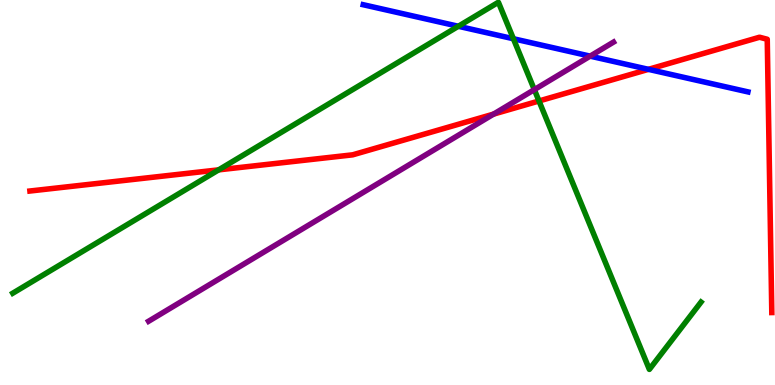[{'lines': ['blue', 'red'], 'intersections': [{'x': 8.37, 'y': 8.2}]}, {'lines': ['green', 'red'], 'intersections': [{'x': 2.82, 'y': 5.59}, {'x': 6.95, 'y': 7.38}]}, {'lines': ['purple', 'red'], 'intersections': [{'x': 6.37, 'y': 7.04}]}, {'lines': ['blue', 'green'], 'intersections': [{'x': 5.91, 'y': 9.32}, {'x': 6.62, 'y': 8.99}]}, {'lines': ['blue', 'purple'], 'intersections': [{'x': 7.61, 'y': 8.54}]}, {'lines': ['green', 'purple'], 'intersections': [{'x': 6.89, 'y': 7.67}]}]